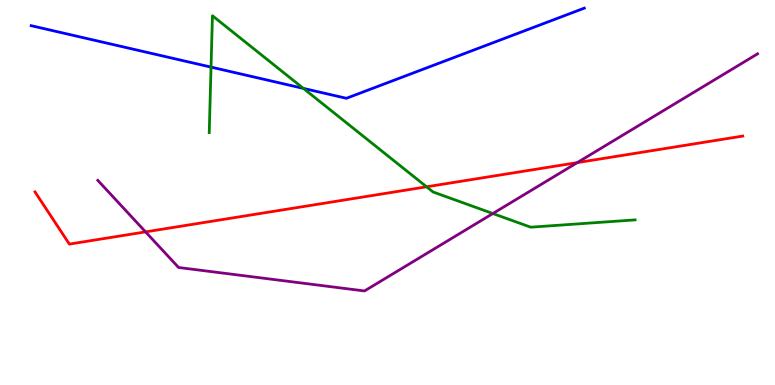[{'lines': ['blue', 'red'], 'intersections': []}, {'lines': ['green', 'red'], 'intersections': [{'x': 5.5, 'y': 5.15}]}, {'lines': ['purple', 'red'], 'intersections': [{'x': 1.88, 'y': 3.98}, {'x': 7.45, 'y': 5.78}]}, {'lines': ['blue', 'green'], 'intersections': [{'x': 2.72, 'y': 8.26}, {'x': 3.91, 'y': 7.7}]}, {'lines': ['blue', 'purple'], 'intersections': []}, {'lines': ['green', 'purple'], 'intersections': [{'x': 6.36, 'y': 4.45}]}]